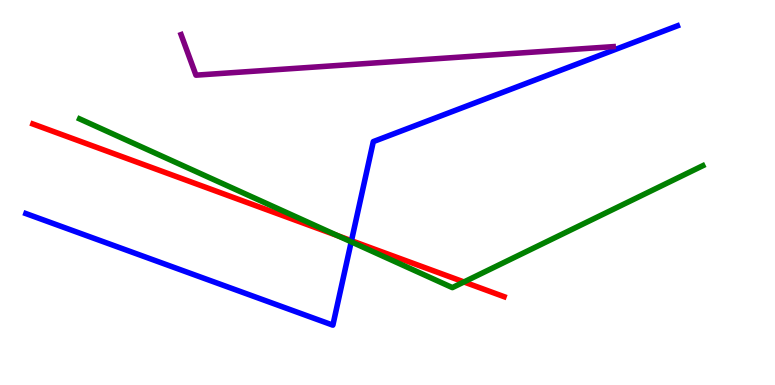[{'lines': ['blue', 'red'], 'intersections': [{'x': 4.54, 'y': 3.75}]}, {'lines': ['green', 'red'], 'intersections': [{'x': 4.36, 'y': 3.88}, {'x': 5.99, 'y': 2.68}]}, {'lines': ['purple', 'red'], 'intersections': []}, {'lines': ['blue', 'green'], 'intersections': [{'x': 4.53, 'y': 3.72}]}, {'lines': ['blue', 'purple'], 'intersections': []}, {'lines': ['green', 'purple'], 'intersections': []}]